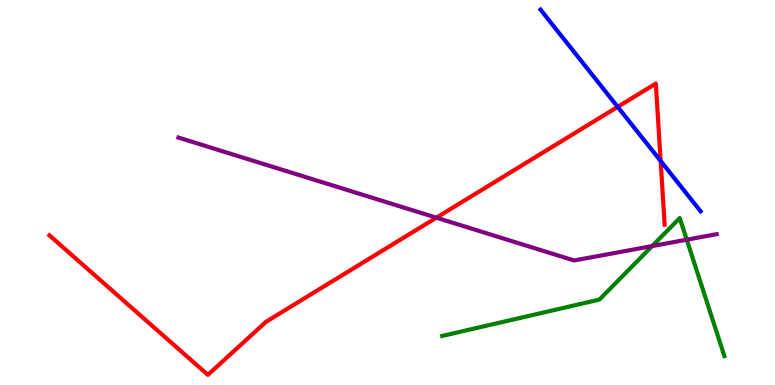[{'lines': ['blue', 'red'], 'intersections': [{'x': 7.97, 'y': 7.22}, {'x': 8.52, 'y': 5.82}]}, {'lines': ['green', 'red'], 'intersections': []}, {'lines': ['purple', 'red'], 'intersections': [{'x': 5.63, 'y': 4.35}]}, {'lines': ['blue', 'green'], 'intersections': []}, {'lines': ['blue', 'purple'], 'intersections': []}, {'lines': ['green', 'purple'], 'intersections': [{'x': 8.41, 'y': 3.61}, {'x': 8.86, 'y': 3.77}]}]